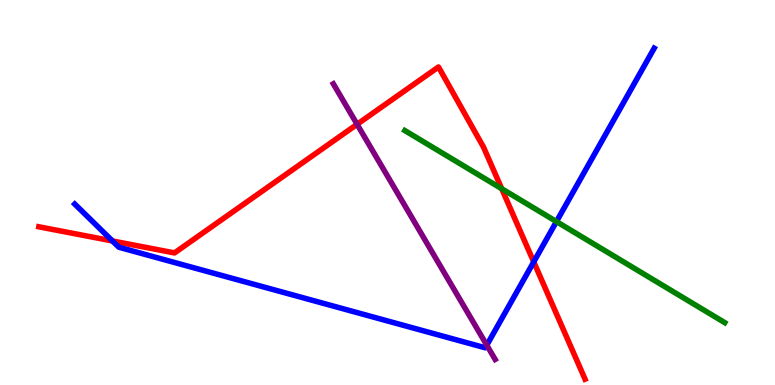[{'lines': ['blue', 'red'], 'intersections': [{'x': 1.45, 'y': 3.74}, {'x': 6.89, 'y': 3.2}]}, {'lines': ['green', 'red'], 'intersections': [{'x': 6.47, 'y': 5.1}]}, {'lines': ['purple', 'red'], 'intersections': [{'x': 4.61, 'y': 6.77}]}, {'lines': ['blue', 'green'], 'intersections': [{'x': 7.18, 'y': 4.24}]}, {'lines': ['blue', 'purple'], 'intersections': [{'x': 6.28, 'y': 1.03}]}, {'lines': ['green', 'purple'], 'intersections': []}]